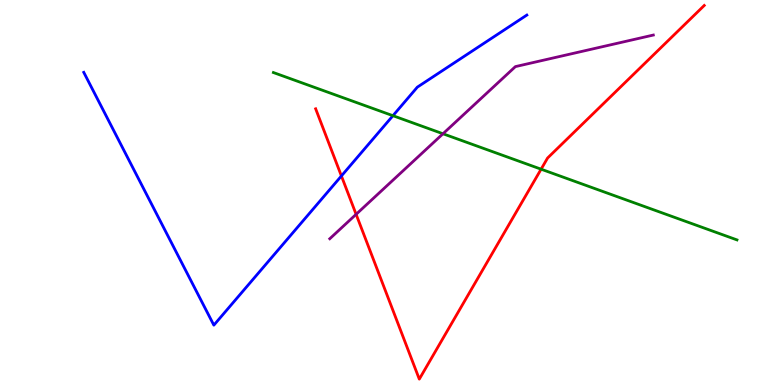[{'lines': ['blue', 'red'], 'intersections': [{'x': 4.41, 'y': 5.43}]}, {'lines': ['green', 'red'], 'intersections': [{'x': 6.98, 'y': 5.61}]}, {'lines': ['purple', 'red'], 'intersections': [{'x': 4.6, 'y': 4.43}]}, {'lines': ['blue', 'green'], 'intersections': [{'x': 5.07, 'y': 7.0}]}, {'lines': ['blue', 'purple'], 'intersections': []}, {'lines': ['green', 'purple'], 'intersections': [{'x': 5.72, 'y': 6.53}]}]